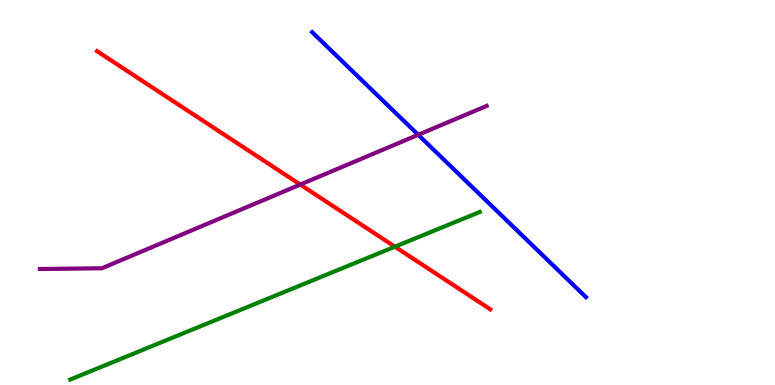[{'lines': ['blue', 'red'], 'intersections': []}, {'lines': ['green', 'red'], 'intersections': [{'x': 5.1, 'y': 3.59}]}, {'lines': ['purple', 'red'], 'intersections': [{'x': 3.87, 'y': 5.21}]}, {'lines': ['blue', 'green'], 'intersections': []}, {'lines': ['blue', 'purple'], 'intersections': [{'x': 5.4, 'y': 6.5}]}, {'lines': ['green', 'purple'], 'intersections': []}]